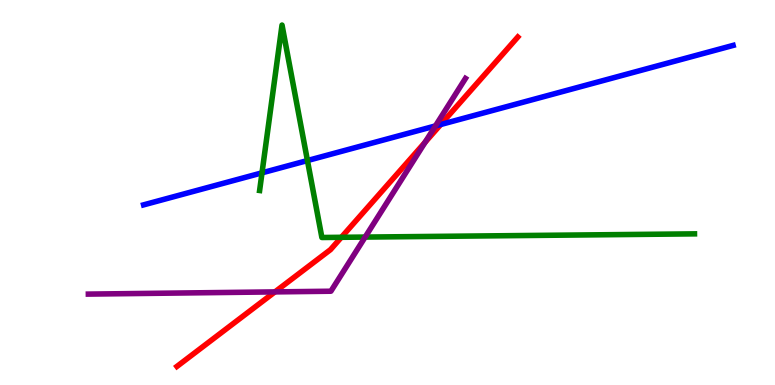[{'lines': ['blue', 'red'], 'intersections': [{'x': 5.69, 'y': 6.77}]}, {'lines': ['green', 'red'], 'intersections': [{'x': 4.4, 'y': 3.84}]}, {'lines': ['purple', 'red'], 'intersections': [{'x': 3.55, 'y': 2.42}, {'x': 5.49, 'y': 6.31}]}, {'lines': ['blue', 'green'], 'intersections': [{'x': 3.38, 'y': 5.51}, {'x': 3.97, 'y': 5.83}]}, {'lines': ['blue', 'purple'], 'intersections': [{'x': 5.62, 'y': 6.73}]}, {'lines': ['green', 'purple'], 'intersections': [{'x': 4.71, 'y': 3.84}]}]